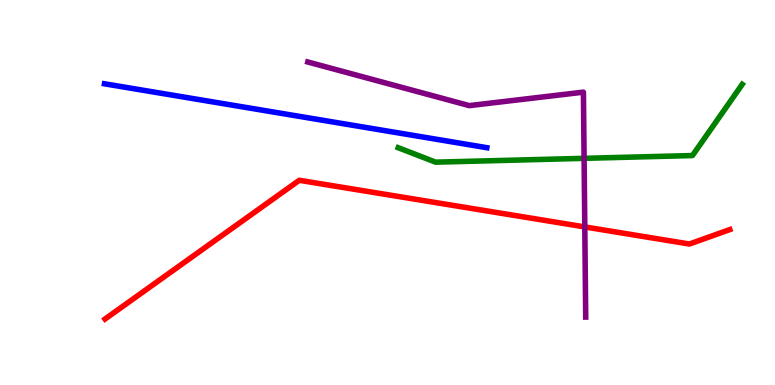[{'lines': ['blue', 'red'], 'intersections': []}, {'lines': ['green', 'red'], 'intersections': []}, {'lines': ['purple', 'red'], 'intersections': [{'x': 7.55, 'y': 4.11}]}, {'lines': ['blue', 'green'], 'intersections': []}, {'lines': ['blue', 'purple'], 'intersections': []}, {'lines': ['green', 'purple'], 'intersections': [{'x': 7.54, 'y': 5.89}]}]